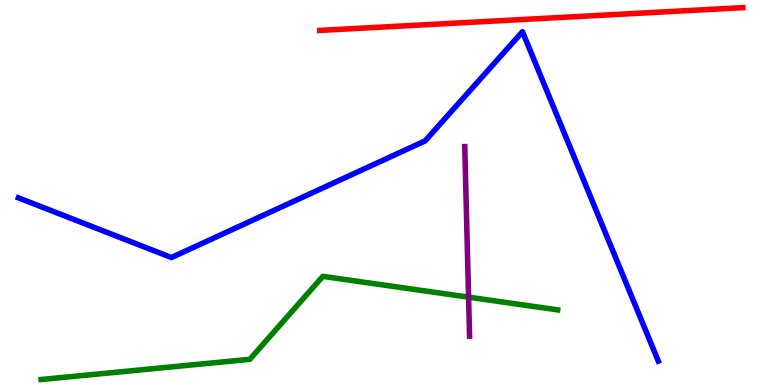[{'lines': ['blue', 'red'], 'intersections': []}, {'lines': ['green', 'red'], 'intersections': []}, {'lines': ['purple', 'red'], 'intersections': []}, {'lines': ['blue', 'green'], 'intersections': []}, {'lines': ['blue', 'purple'], 'intersections': []}, {'lines': ['green', 'purple'], 'intersections': [{'x': 6.05, 'y': 2.28}]}]